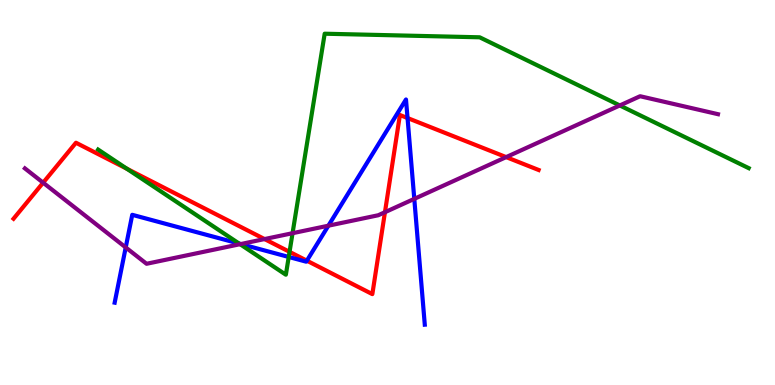[{'lines': ['blue', 'red'], 'intersections': [{'x': 3.96, 'y': 3.23}, {'x': 5.26, 'y': 6.93}]}, {'lines': ['green', 'red'], 'intersections': [{'x': 1.64, 'y': 5.62}, {'x': 3.74, 'y': 3.46}]}, {'lines': ['purple', 'red'], 'intersections': [{'x': 0.557, 'y': 5.25}, {'x': 3.41, 'y': 3.79}, {'x': 4.97, 'y': 4.49}, {'x': 6.53, 'y': 5.92}]}, {'lines': ['blue', 'green'], 'intersections': [{'x': 3.09, 'y': 3.67}, {'x': 3.73, 'y': 3.33}]}, {'lines': ['blue', 'purple'], 'intersections': [{'x': 1.62, 'y': 3.57}, {'x': 3.11, 'y': 3.66}, {'x': 4.24, 'y': 4.14}, {'x': 5.35, 'y': 4.83}]}, {'lines': ['green', 'purple'], 'intersections': [{'x': 3.1, 'y': 3.66}, {'x': 3.77, 'y': 3.94}, {'x': 8.0, 'y': 7.26}]}]